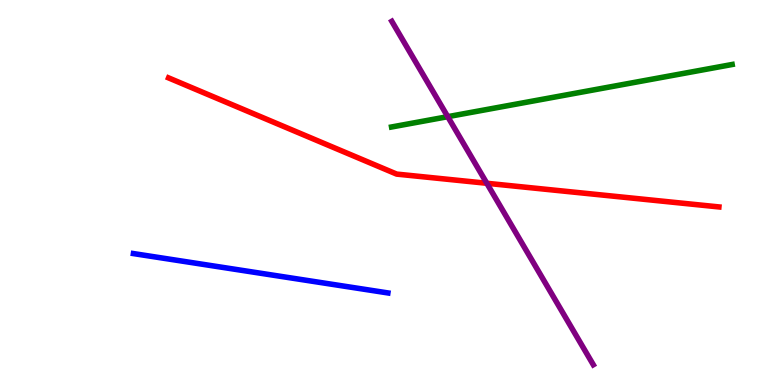[{'lines': ['blue', 'red'], 'intersections': []}, {'lines': ['green', 'red'], 'intersections': []}, {'lines': ['purple', 'red'], 'intersections': [{'x': 6.28, 'y': 5.24}]}, {'lines': ['blue', 'green'], 'intersections': []}, {'lines': ['blue', 'purple'], 'intersections': []}, {'lines': ['green', 'purple'], 'intersections': [{'x': 5.78, 'y': 6.97}]}]